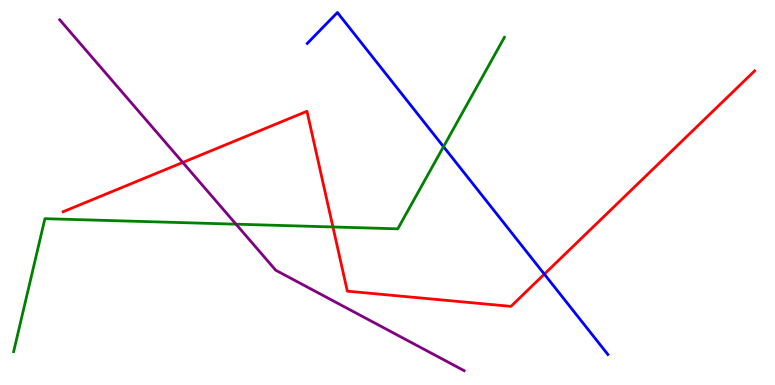[{'lines': ['blue', 'red'], 'intersections': [{'x': 7.02, 'y': 2.88}]}, {'lines': ['green', 'red'], 'intersections': [{'x': 4.3, 'y': 4.1}]}, {'lines': ['purple', 'red'], 'intersections': [{'x': 2.36, 'y': 5.78}]}, {'lines': ['blue', 'green'], 'intersections': [{'x': 5.72, 'y': 6.19}]}, {'lines': ['blue', 'purple'], 'intersections': []}, {'lines': ['green', 'purple'], 'intersections': [{'x': 3.05, 'y': 4.18}]}]